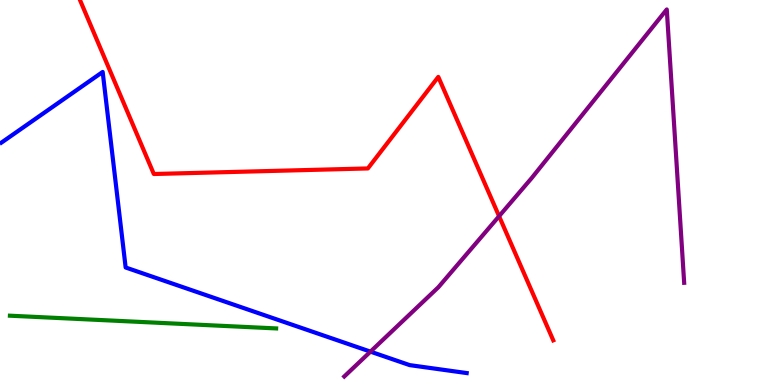[{'lines': ['blue', 'red'], 'intersections': []}, {'lines': ['green', 'red'], 'intersections': []}, {'lines': ['purple', 'red'], 'intersections': [{'x': 6.44, 'y': 4.38}]}, {'lines': ['blue', 'green'], 'intersections': []}, {'lines': ['blue', 'purple'], 'intersections': [{'x': 4.78, 'y': 0.867}]}, {'lines': ['green', 'purple'], 'intersections': []}]